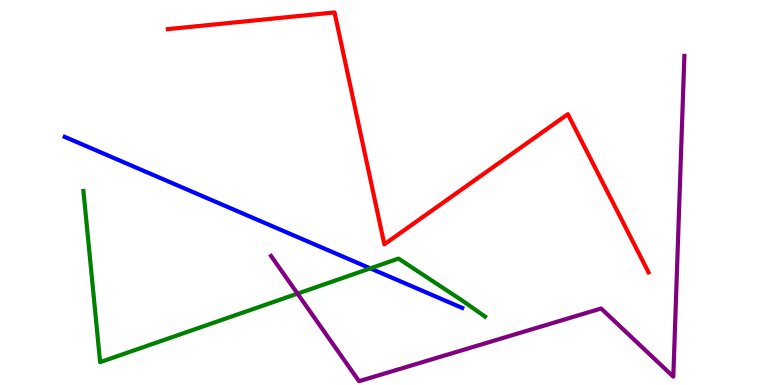[{'lines': ['blue', 'red'], 'intersections': []}, {'lines': ['green', 'red'], 'intersections': []}, {'lines': ['purple', 'red'], 'intersections': []}, {'lines': ['blue', 'green'], 'intersections': [{'x': 4.78, 'y': 3.03}]}, {'lines': ['blue', 'purple'], 'intersections': []}, {'lines': ['green', 'purple'], 'intersections': [{'x': 3.84, 'y': 2.37}]}]